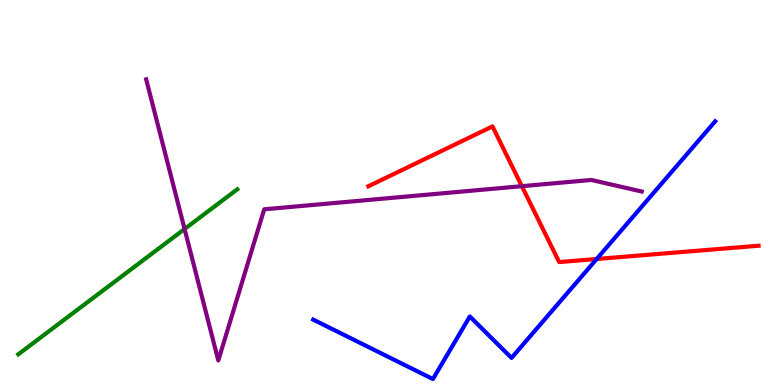[{'lines': ['blue', 'red'], 'intersections': [{'x': 7.7, 'y': 3.27}]}, {'lines': ['green', 'red'], 'intersections': []}, {'lines': ['purple', 'red'], 'intersections': [{'x': 6.73, 'y': 5.16}]}, {'lines': ['blue', 'green'], 'intersections': []}, {'lines': ['blue', 'purple'], 'intersections': []}, {'lines': ['green', 'purple'], 'intersections': [{'x': 2.38, 'y': 4.05}]}]